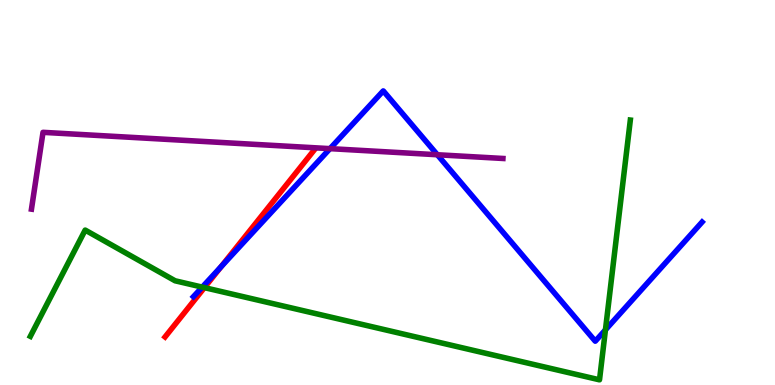[{'lines': ['blue', 'red'], 'intersections': [{'x': 2.85, 'y': 3.07}]}, {'lines': ['green', 'red'], 'intersections': [{'x': 2.64, 'y': 2.53}]}, {'lines': ['purple', 'red'], 'intersections': []}, {'lines': ['blue', 'green'], 'intersections': [{'x': 2.61, 'y': 2.54}, {'x': 7.81, 'y': 1.43}]}, {'lines': ['blue', 'purple'], 'intersections': [{'x': 4.26, 'y': 6.14}, {'x': 5.64, 'y': 5.98}]}, {'lines': ['green', 'purple'], 'intersections': []}]